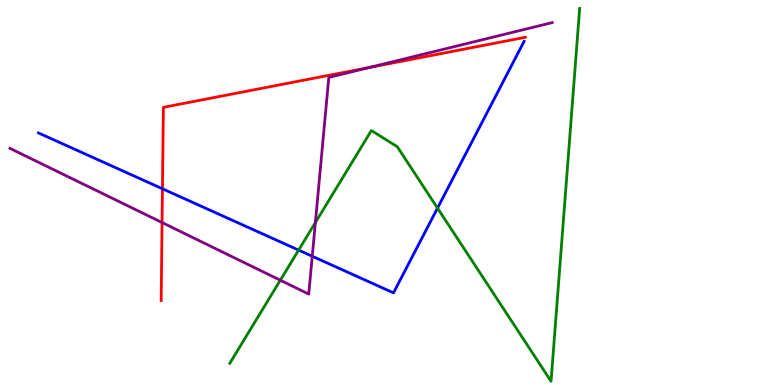[{'lines': ['blue', 'red'], 'intersections': [{'x': 2.1, 'y': 5.1}]}, {'lines': ['green', 'red'], 'intersections': []}, {'lines': ['purple', 'red'], 'intersections': [{'x': 2.09, 'y': 4.22}, {'x': 4.77, 'y': 8.25}]}, {'lines': ['blue', 'green'], 'intersections': [{'x': 3.85, 'y': 3.5}, {'x': 5.65, 'y': 4.59}]}, {'lines': ['blue', 'purple'], 'intersections': [{'x': 4.03, 'y': 3.34}]}, {'lines': ['green', 'purple'], 'intersections': [{'x': 3.62, 'y': 2.72}, {'x': 4.07, 'y': 4.22}]}]